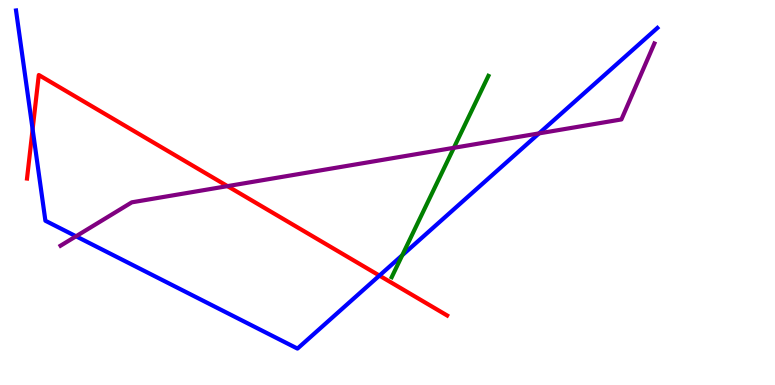[{'lines': ['blue', 'red'], 'intersections': [{'x': 0.421, 'y': 6.64}, {'x': 4.9, 'y': 2.84}]}, {'lines': ['green', 'red'], 'intersections': []}, {'lines': ['purple', 'red'], 'intersections': [{'x': 2.94, 'y': 5.17}]}, {'lines': ['blue', 'green'], 'intersections': [{'x': 5.19, 'y': 3.37}]}, {'lines': ['blue', 'purple'], 'intersections': [{'x': 0.981, 'y': 3.86}, {'x': 6.96, 'y': 6.54}]}, {'lines': ['green', 'purple'], 'intersections': [{'x': 5.86, 'y': 6.16}]}]